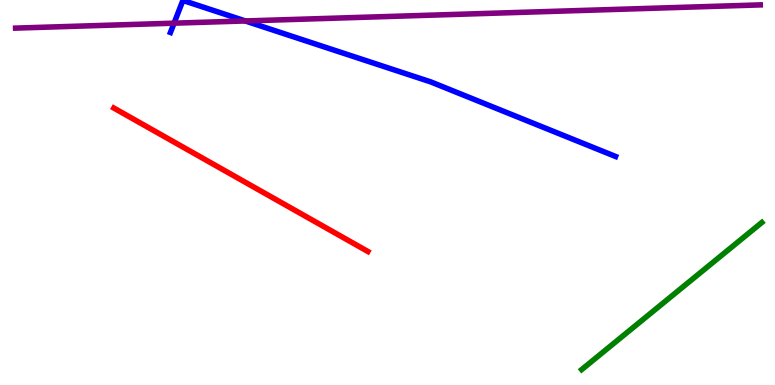[{'lines': ['blue', 'red'], 'intersections': []}, {'lines': ['green', 'red'], 'intersections': []}, {'lines': ['purple', 'red'], 'intersections': []}, {'lines': ['blue', 'green'], 'intersections': []}, {'lines': ['blue', 'purple'], 'intersections': [{'x': 2.25, 'y': 9.4}, {'x': 3.17, 'y': 9.46}]}, {'lines': ['green', 'purple'], 'intersections': []}]